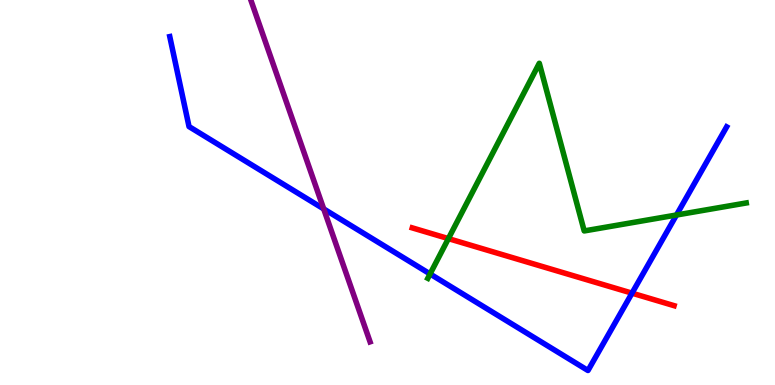[{'lines': ['blue', 'red'], 'intersections': [{'x': 8.15, 'y': 2.39}]}, {'lines': ['green', 'red'], 'intersections': [{'x': 5.79, 'y': 3.8}]}, {'lines': ['purple', 'red'], 'intersections': []}, {'lines': ['blue', 'green'], 'intersections': [{'x': 5.55, 'y': 2.88}, {'x': 8.73, 'y': 4.42}]}, {'lines': ['blue', 'purple'], 'intersections': [{'x': 4.18, 'y': 4.57}]}, {'lines': ['green', 'purple'], 'intersections': []}]